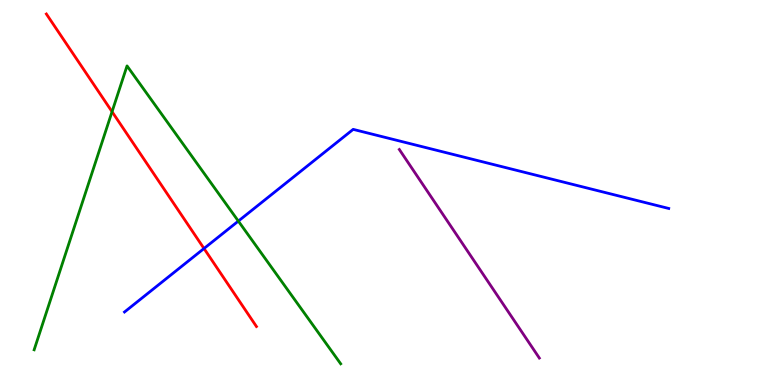[{'lines': ['blue', 'red'], 'intersections': [{'x': 2.63, 'y': 3.55}]}, {'lines': ['green', 'red'], 'intersections': [{'x': 1.45, 'y': 7.1}]}, {'lines': ['purple', 'red'], 'intersections': []}, {'lines': ['blue', 'green'], 'intersections': [{'x': 3.08, 'y': 4.26}]}, {'lines': ['blue', 'purple'], 'intersections': []}, {'lines': ['green', 'purple'], 'intersections': []}]